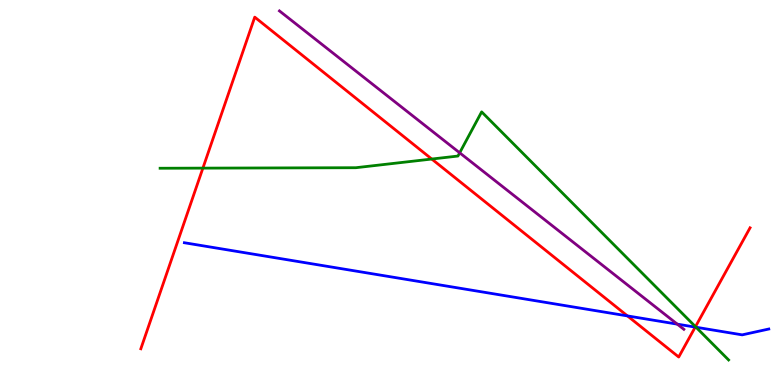[{'lines': ['blue', 'red'], 'intersections': [{'x': 8.1, 'y': 1.79}, {'x': 8.97, 'y': 1.5}]}, {'lines': ['green', 'red'], 'intersections': [{'x': 2.62, 'y': 5.63}, {'x': 5.57, 'y': 5.87}, {'x': 8.97, 'y': 1.52}]}, {'lines': ['purple', 'red'], 'intersections': []}, {'lines': ['blue', 'green'], 'intersections': [{'x': 8.98, 'y': 1.5}]}, {'lines': ['blue', 'purple'], 'intersections': [{'x': 8.74, 'y': 1.58}]}, {'lines': ['green', 'purple'], 'intersections': [{'x': 5.93, 'y': 6.03}]}]